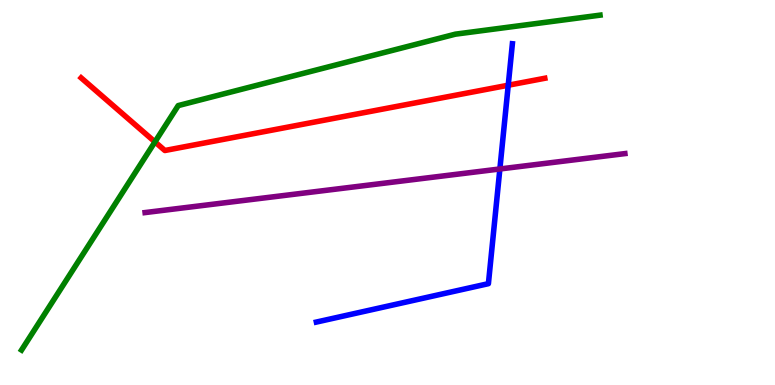[{'lines': ['blue', 'red'], 'intersections': [{'x': 6.56, 'y': 7.79}]}, {'lines': ['green', 'red'], 'intersections': [{'x': 2.0, 'y': 6.31}]}, {'lines': ['purple', 'red'], 'intersections': []}, {'lines': ['blue', 'green'], 'intersections': []}, {'lines': ['blue', 'purple'], 'intersections': [{'x': 6.45, 'y': 5.61}]}, {'lines': ['green', 'purple'], 'intersections': []}]